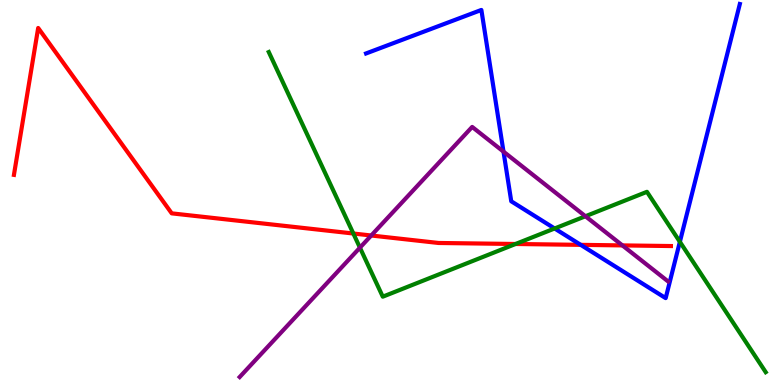[{'lines': ['blue', 'red'], 'intersections': [{'x': 7.49, 'y': 3.64}]}, {'lines': ['green', 'red'], 'intersections': [{'x': 4.56, 'y': 3.93}, {'x': 6.65, 'y': 3.66}]}, {'lines': ['purple', 'red'], 'intersections': [{'x': 4.79, 'y': 3.88}, {'x': 8.03, 'y': 3.63}]}, {'lines': ['blue', 'green'], 'intersections': [{'x': 7.16, 'y': 4.07}, {'x': 8.77, 'y': 3.72}]}, {'lines': ['blue', 'purple'], 'intersections': [{'x': 6.5, 'y': 6.06}]}, {'lines': ['green', 'purple'], 'intersections': [{'x': 4.64, 'y': 3.57}, {'x': 7.55, 'y': 4.38}]}]